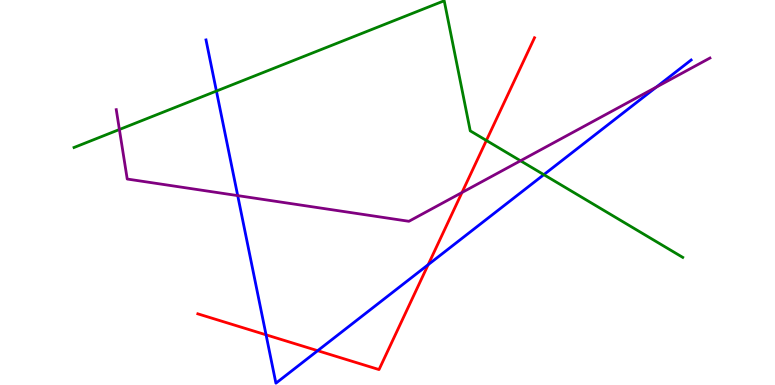[{'lines': ['blue', 'red'], 'intersections': [{'x': 3.43, 'y': 1.3}, {'x': 4.1, 'y': 0.891}, {'x': 5.52, 'y': 3.13}]}, {'lines': ['green', 'red'], 'intersections': [{'x': 6.28, 'y': 6.35}]}, {'lines': ['purple', 'red'], 'intersections': [{'x': 5.96, 'y': 5.0}]}, {'lines': ['blue', 'green'], 'intersections': [{'x': 2.79, 'y': 7.64}, {'x': 7.02, 'y': 5.46}]}, {'lines': ['blue', 'purple'], 'intersections': [{'x': 3.07, 'y': 4.92}, {'x': 8.47, 'y': 7.74}]}, {'lines': ['green', 'purple'], 'intersections': [{'x': 1.54, 'y': 6.64}, {'x': 6.72, 'y': 5.82}]}]